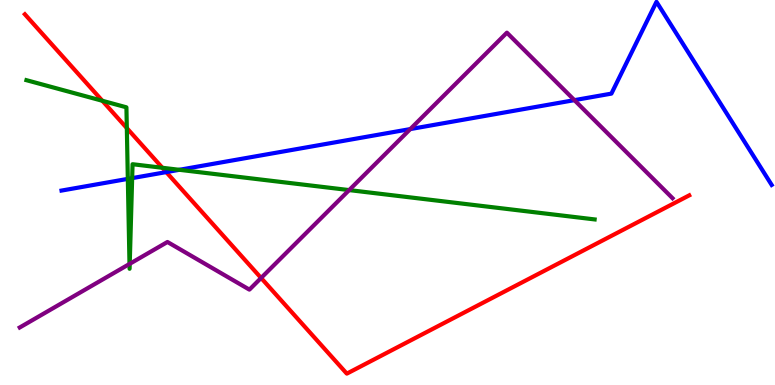[{'lines': ['blue', 'red'], 'intersections': [{'x': 2.15, 'y': 5.53}]}, {'lines': ['green', 'red'], 'intersections': [{'x': 1.32, 'y': 7.38}, {'x': 1.64, 'y': 6.67}, {'x': 2.1, 'y': 5.64}]}, {'lines': ['purple', 'red'], 'intersections': [{'x': 3.37, 'y': 2.78}]}, {'lines': ['blue', 'green'], 'intersections': [{'x': 1.65, 'y': 5.35}, {'x': 1.71, 'y': 5.37}, {'x': 2.31, 'y': 5.59}]}, {'lines': ['blue', 'purple'], 'intersections': [{'x': 5.29, 'y': 6.65}, {'x': 7.41, 'y': 7.4}]}, {'lines': ['green', 'purple'], 'intersections': [{'x': 1.67, 'y': 3.14}, {'x': 1.67, 'y': 3.15}, {'x': 4.51, 'y': 5.06}]}]